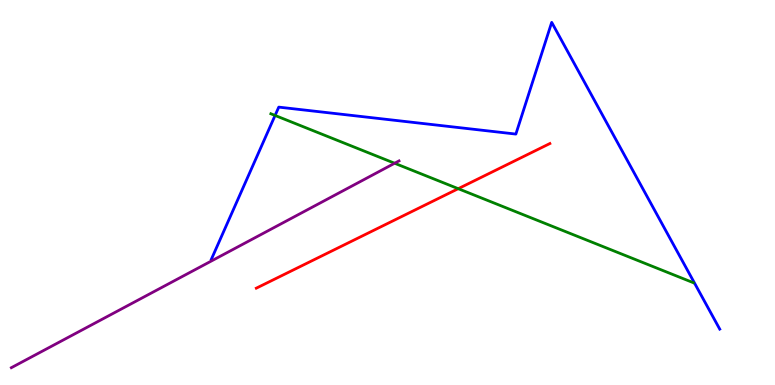[{'lines': ['blue', 'red'], 'intersections': []}, {'lines': ['green', 'red'], 'intersections': [{'x': 5.91, 'y': 5.1}]}, {'lines': ['purple', 'red'], 'intersections': []}, {'lines': ['blue', 'green'], 'intersections': [{'x': 3.55, 'y': 7.0}]}, {'lines': ['blue', 'purple'], 'intersections': []}, {'lines': ['green', 'purple'], 'intersections': [{'x': 5.09, 'y': 5.76}]}]